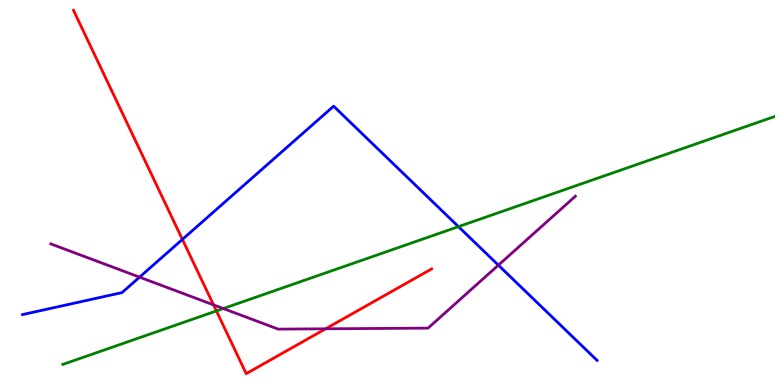[{'lines': ['blue', 'red'], 'intersections': [{'x': 2.35, 'y': 3.78}]}, {'lines': ['green', 'red'], 'intersections': [{'x': 2.79, 'y': 1.92}]}, {'lines': ['purple', 'red'], 'intersections': [{'x': 2.76, 'y': 2.08}, {'x': 4.2, 'y': 1.46}]}, {'lines': ['blue', 'green'], 'intersections': [{'x': 5.92, 'y': 4.11}]}, {'lines': ['blue', 'purple'], 'intersections': [{'x': 1.8, 'y': 2.8}, {'x': 6.43, 'y': 3.11}]}, {'lines': ['green', 'purple'], 'intersections': [{'x': 2.88, 'y': 1.99}]}]